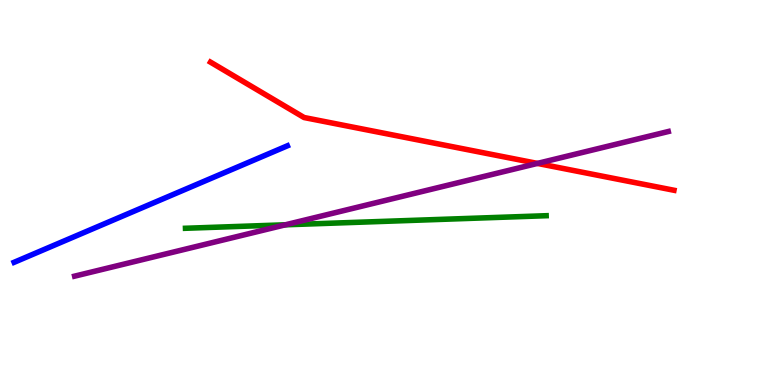[{'lines': ['blue', 'red'], 'intersections': []}, {'lines': ['green', 'red'], 'intersections': []}, {'lines': ['purple', 'red'], 'intersections': [{'x': 6.93, 'y': 5.76}]}, {'lines': ['blue', 'green'], 'intersections': []}, {'lines': ['blue', 'purple'], 'intersections': []}, {'lines': ['green', 'purple'], 'intersections': [{'x': 3.68, 'y': 4.16}]}]